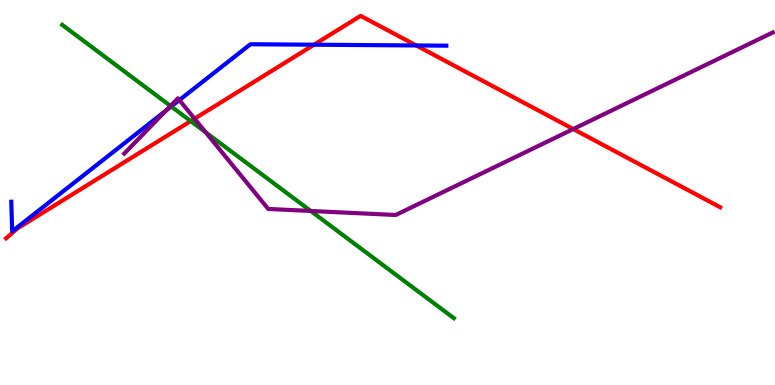[{'lines': ['blue', 'red'], 'intersections': [{'x': 4.05, 'y': 8.84}, {'x': 5.37, 'y': 8.82}]}, {'lines': ['green', 'red'], 'intersections': [{'x': 2.46, 'y': 6.85}]}, {'lines': ['purple', 'red'], 'intersections': [{'x': 2.51, 'y': 6.92}, {'x': 7.4, 'y': 6.65}]}, {'lines': ['blue', 'green'], 'intersections': [{'x': 2.21, 'y': 7.23}]}, {'lines': ['blue', 'purple'], 'intersections': [{'x': 2.14, 'y': 7.13}, {'x': 2.31, 'y': 7.4}]}, {'lines': ['green', 'purple'], 'intersections': [{'x': 2.2, 'y': 7.25}, {'x': 2.65, 'y': 6.56}, {'x': 4.01, 'y': 4.52}]}]